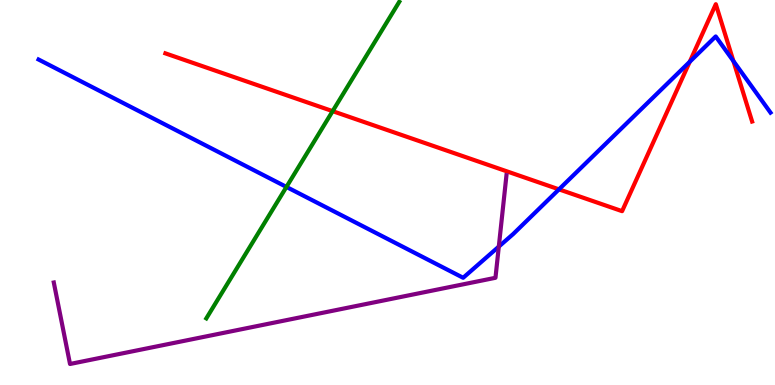[{'lines': ['blue', 'red'], 'intersections': [{'x': 7.21, 'y': 5.08}, {'x': 8.9, 'y': 8.4}, {'x': 9.46, 'y': 8.41}]}, {'lines': ['green', 'red'], 'intersections': [{'x': 4.29, 'y': 7.11}]}, {'lines': ['purple', 'red'], 'intersections': []}, {'lines': ['blue', 'green'], 'intersections': [{'x': 3.7, 'y': 5.14}]}, {'lines': ['blue', 'purple'], 'intersections': [{'x': 6.44, 'y': 3.59}]}, {'lines': ['green', 'purple'], 'intersections': []}]